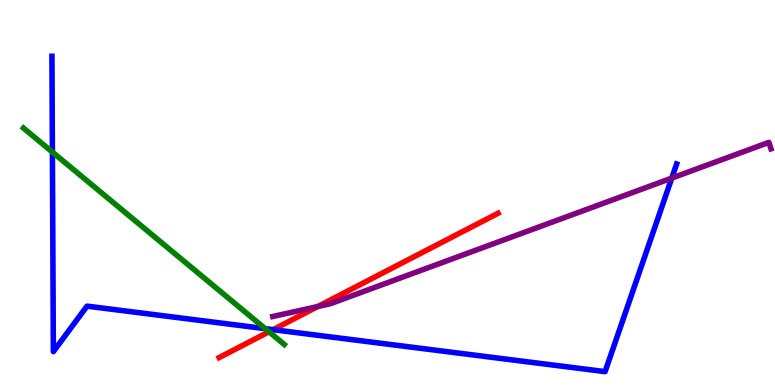[{'lines': ['blue', 'red'], 'intersections': [{'x': 3.52, 'y': 1.44}]}, {'lines': ['green', 'red'], 'intersections': [{'x': 3.47, 'y': 1.38}]}, {'lines': ['purple', 'red'], 'intersections': [{'x': 4.1, 'y': 2.04}]}, {'lines': ['blue', 'green'], 'intersections': [{'x': 0.676, 'y': 6.05}, {'x': 3.42, 'y': 1.46}]}, {'lines': ['blue', 'purple'], 'intersections': [{'x': 8.67, 'y': 5.37}]}, {'lines': ['green', 'purple'], 'intersections': []}]